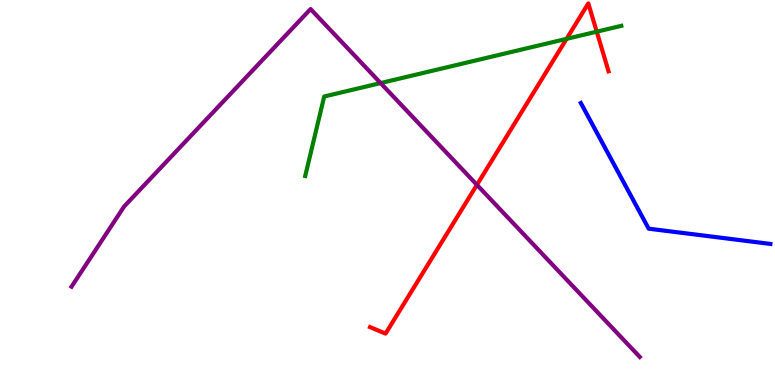[{'lines': ['blue', 'red'], 'intersections': []}, {'lines': ['green', 'red'], 'intersections': [{'x': 7.31, 'y': 8.99}, {'x': 7.7, 'y': 9.18}]}, {'lines': ['purple', 'red'], 'intersections': [{'x': 6.15, 'y': 5.2}]}, {'lines': ['blue', 'green'], 'intersections': []}, {'lines': ['blue', 'purple'], 'intersections': []}, {'lines': ['green', 'purple'], 'intersections': [{'x': 4.91, 'y': 7.84}]}]